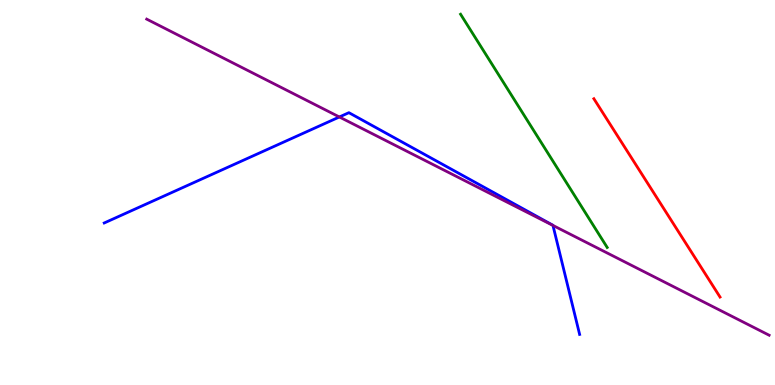[{'lines': ['blue', 'red'], 'intersections': []}, {'lines': ['green', 'red'], 'intersections': []}, {'lines': ['purple', 'red'], 'intersections': []}, {'lines': ['blue', 'green'], 'intersections': []}, {'lines': ['blue', 'purple'], 'intersections': [{'x': 4.38, 'y': 6.96}, {'x': 7.13, 'y': 4.14}]}, {'lines': ['green', 'purple'], 'intersections': []}]